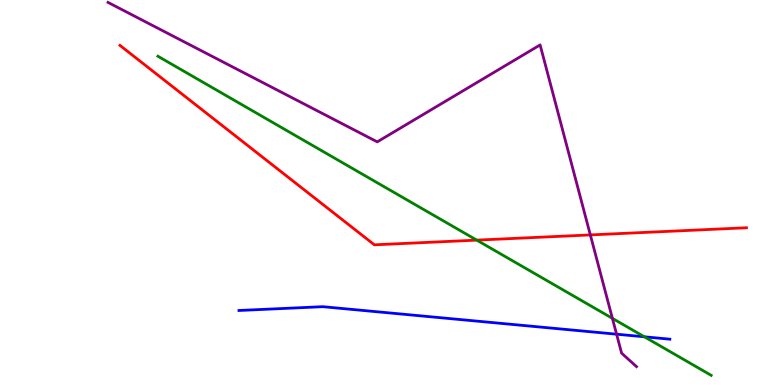[{'lines': ['blue', 'red'], 'intersections': []}, {'lines': ['green', 'red'], 'intersections': [{'x': 6.15, 'y': 3.76}]}, {'lines': ['purple', 'red'], 'intersections': [{'x': 7.62, 'y': 3.9}]}, {'lines': ['blue', 'green'], 'intersections': [{'x': 8.31, 'y': 1.25}]}, {'lines': ['blue', 'purple'], 'intersections': [{'x': 7.96, 'y': 1.32}]}, {'lines': ['green', 'purple'], 'intersections': [{'x': 7.9, 'y': 1.73}]}]